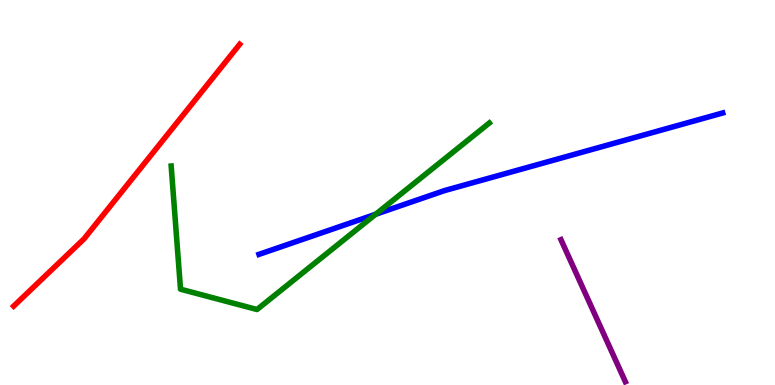[{'lines': ['blue', 'red'], 'intersections': []}, {'lines': ['green', 'red'], 'intersections': []}, {'lines': ['purple', 'red'], 'intersections': []}, {'lines': ['blue', 'green'], 'intersections': [{'x': 4.85, 'y': 4.43}]}, {'lines': ['blue', 'purple'], 'intersections': []}, {'lines': ['green', 'purple'], 'intersections': []}]